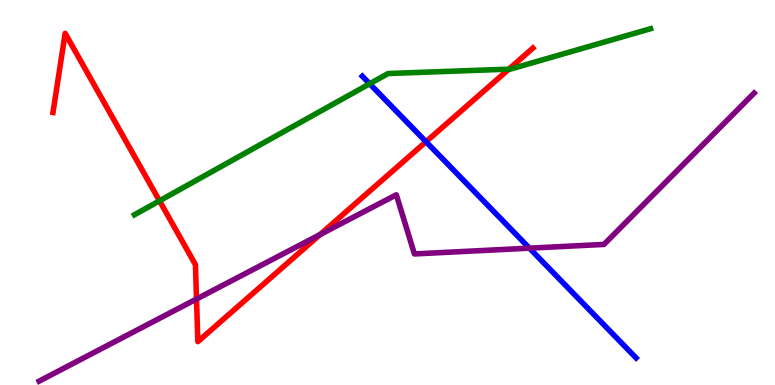[{'lines': ['blue', 'red'], 'intersections': [{'x': 5.5, 'y': 6.32}]}, {'lines': ['green', 'red'], 'intersections': [{'x': 2.06, 'y': 4.78}, {'x': 6.57, 'y': 8.2}]}, {'lines': ['purple', 'red'], 'intersections': [{'x': 2.54, 'y': 2.23}, {'x': 4.13, 'y': 3.91}]}, {'lines': ['blue', 'green'], 'intersections': [{'x': 4.77, 'y': 7.82}]}, {'lines': ['blue', 'purple'], 'intersections': [{'x': 6.83, 'y': 3.55}]}, {'lines': ['green', 'purple'], 'intersections': []}]